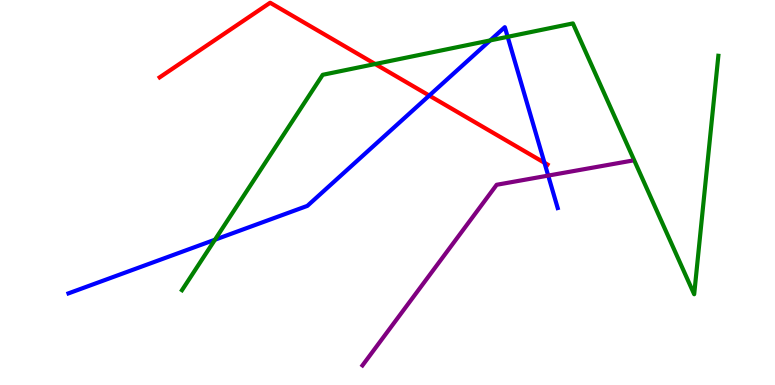[{'lines': ['blue', 'red'], 'intersections': [{'x': 5.54, 'y': 7.52}, {'x': 7.03, 'y': 5.77}]}, {'lines': ['green', 'red'], 'intersections': [{'x': 4.84, 'y': 8.34}]}, {'lines': ['purple', 'red'], 'intersections': []}, {'lines': ['blue', 'green'], 'intersections': [{'x': 2.77, 'y': 3.77}, {'x': 6.33, 'y': 8.95}, {'x': 6.55, 'y': 9.04}]}, {'lines': ['blue', 'purple'], 'intersections': [{'x': 7.07, 'y': 5.44}]}, {'lines': ['green', 'purple'], 'intersections': []}]